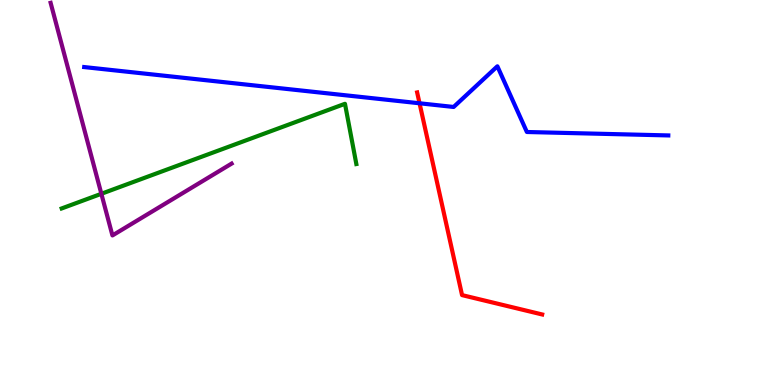[{'lines': ['blue', 'red'], 'intersections': [{'x': 5.41, 'y': 7.32}]}, {'lines': ['green', 'red'], 'intersections': []}, {'lines': ['purple', 'red'], 'intersections': []}, {'lines': ['blue', 'green'], 'intersections': []}, {'lines': ['blue', 'purple'], 'intersections': []}, {'lines': ['green', 'purple'], 'intersections': [{'x': 1.31, 'y': 4.97}]}]